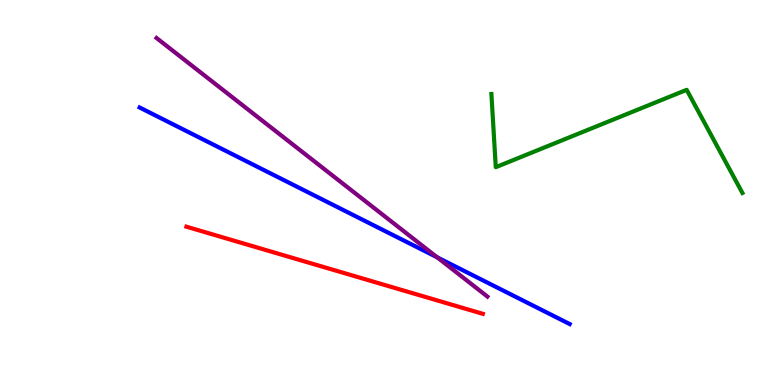[{'lines': ['blue', 'red'], 'intersections': []}, {'lines': ['green', 'red'], 'intersections': []}, {'lines': ['purple', 'red'], 'intersections': []}, {'lines': ['blue', 'green'], 'intersections': []}, {'lines': ['blue', 'purple'], 'intersections': [{'x': 5.64, 'y': 3.32}]}, {'lines': ['green', 'purple'], 'intersections': []}]